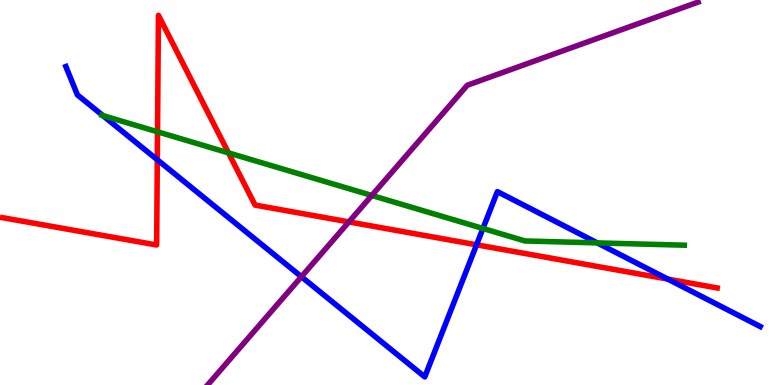[{'lines': ['blue', 'red'], 'intersections': [{'x': 2.03, 'y': 5.85}, {'x': 6.15, 'y': 3.64}, {'x': 8.62, 'y': 2.75}]}, {'lines': ['green', 'red'], 'intersections': [{'x': 2.03, 'y': 6.58}, {'x': 2.95, 'y': 6.03}]}, {'lines': ['purple', 'red'], 'intersections': [{'x': 4.5, 'y': 4.24}]}, {'lines': ['blue', 'green'], 'intersections': [{'x': 1.33, 'y': 7.0}, {'x': 6.23, 'y': 4.07}, {'x': 7.71, 'y': 3.69}]}, {'lines': ['blue', 'purple'], 'intersections': [{'x': 3.89, 'y': 2.81}]}, {'lines': ['green', 'purple'], 'intersections': [{'x': 4.8, 'y': 4.92}]}]